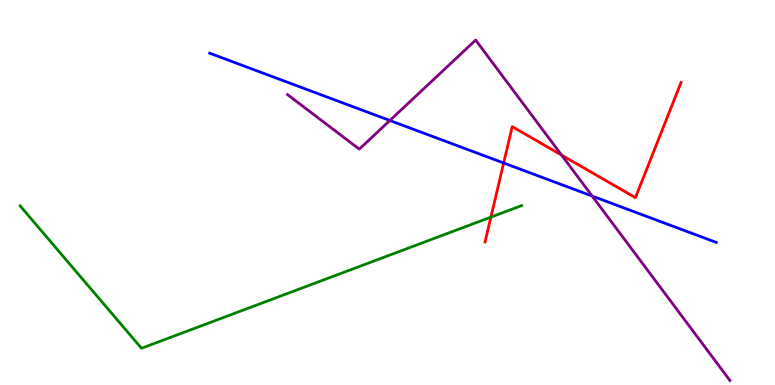[{'lines': ['blue', 'red'], 'intersections': [{'x': 6.5, 'y': 5.77}]}, {'lines': ['green', 'red'], 'intersections': [{'x': 6.33, 'y': 4.36}]}, {'lines': ['purple', 'red'], 'intersections': [{'x': 7.25, 'y': 5.97}]}, {'lines': ['blue', 'green'], 'intersections': []}, {'lines': ['blue', 'purple'], 'intersections': [{'x': 5.03, 'y': 6.87}, {'x': 7.64, 'y': 4.91}]}, {'lines': ['green', 'purple'], 'intersections': []}]